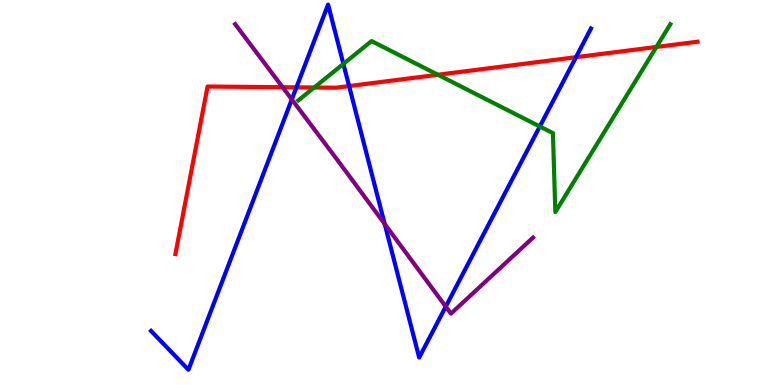[{'lines': ['blue', 'red'], 'intersections': [{'x': 3.83, 'y': 7.73}, {'x': 4.5, 'y': 7.76}, {'x': 7.43, 'y': 8.51}]}, {'lines': ['green', 'red'], 'intersections': [{'x': 4.05, 'y': 7.73}, {'x': 5.65, 'y': 8.06}, {'x': 8.47, 'y': 8.78}]}, {'lines': ['purple', 'red'], 'intersections': [{'x': 3.65, 'y': 7.73}]}, {'lines': ['blue', 'green'], 'intersections': [{'x': 4.43, 'y': 8.34}, {'x': 6.97, 'y': 6.71}]}, {'lines': ['blue', 'purple'], 'intersections': [{'x': 3.77, 'y': 7.42}, {'x': 4.96, 'y': 4.18}, {'x': 5.75, 'y': 2.04}]}, {'lines': ['green', 'purple'], 'intersections': []}]